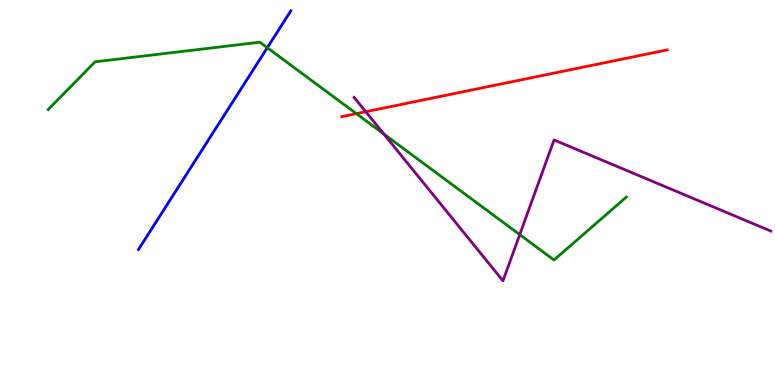[{'lines': ['blue', 'red'], 'intersections': []}, {'lines': ['green', 'red'], 'intersections': [{'x': 4.6, 'y': 7.05}]}, {'lines': ['purple', 'red'], 'intersections': [{'x': 4.72, 'y': 7.1}]}, {'lines': ['blue', 'green'], 'intersections': [{'x': 3.45, 'y': 8.76}]}, {'lines': ['blue', 'purple'], 'intersections': []}, {'lines': ['green', 'purple'], 'intersections': [{'x': 4.95, 'y': 6.52}, {'x': 6.71, 'y': 3.91}]}]